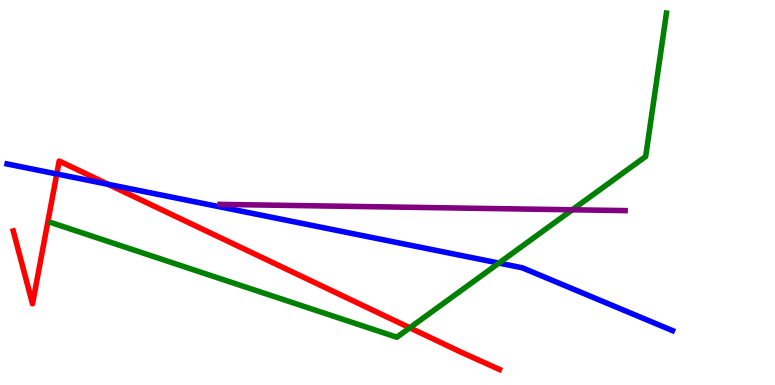[{'lines': ['blue', 'red'], 'intersections': [{'x': 0.733, 'y': 5.48}, {'x': 1.4, 'y': 5.21}]}, {'lines': ['green', 'red'], 'intersections': [{'x': 5.29, 'y': 1.49}]}, {'lines': ['purple', 'red'], 'intersections': []}, {'lines': ['blue', 'green'], 'intersections': [{'x': 6.44, 'y': 3.17}]}, {'lines': ['blue', 'purple'], 'intersections': []}, {'lines': ['green', 'purple'], 'intersections': [{'x': 7.38, 'y': 4.55}]}]